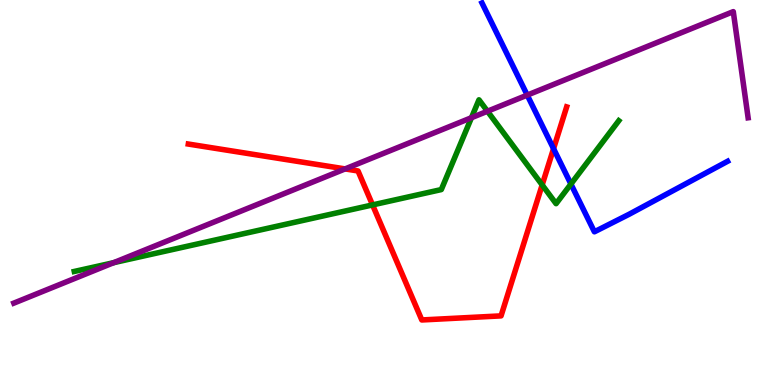[{'lines': ['blue', 'red'], 'intersections': [{'x': 7.14, 'y': 6.14}]}, {'lines': ['green', 'red'], 'intersections': [{'x': 4.81, 'y': 4.68}, {'x': 7.0, 'y': 5.2}]}, {'lines': ['purple', 'red'], 'intersections': [{'x': 4.45, 'y': 5.61}]}, {'lines': ['blue', 'green'], 'intersections': [{'x': 7.37, 'y': 5.22}]}, {'lines': ['blue', 'purple'], 'intersections': [{'x': 6.8, 'y': 7.53}]}, {'lines': ['green', 'purple'], 'intersections': [{'x': 1.47, 'y': 3.18}, {'x': 6.08, 'y': 6.94}, {'x': 6.29, 'y': 7.11}]}]